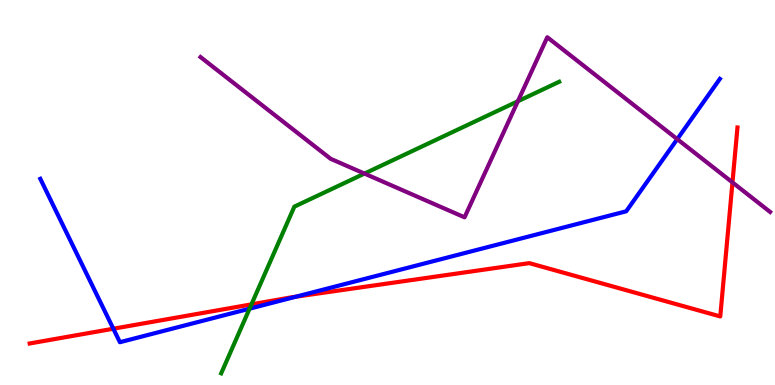[{'lines': ['blue', 'red'], 'intersections': [{'x': 1.46, 'y': 1.46}, {'x': 3.82, 'y': 2.29}]}, {'lines': ['green', 'red'], 'intersections': [{'x': 3.24, 'y': 2.09}]}, {'lines': ['purple', 'red'], 'intersections': [{'x': 9.45, 'y': 5.26}]}, {'lines': ['blue', 'green'], 'intersections': [{'x': 3.22, 'y': 1.98}]}, {'lines': ['blue', 'purple'], 'intersections': [{'x': 8.74, 'y': 6.39}]}, {'lines': ['green', 'purple'], 'intersections': [{'x': 4.7, 'y': 5.49}, {'x': 6.68, 'y': 7.37}]}]